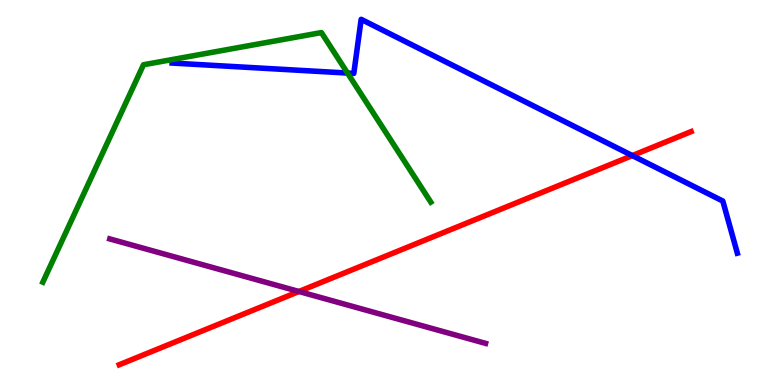[{'lines': ['blue', 'red'], 'intersections': [{'x': 8.16, 'y': 5.96}]}, {'lines': ['green', 'red'], 'intersections': []}, {'lines': ['purple', 'red'], 'intersections': [{'x': 3.86, 'y': 2.43}]}, {'lines': ['blue', 'green'], 'intersections': [{'x': 4.48, 'y': 8.1}]}, {'lines': ['blue', 'purple'], 'intersections': []}, {'lines': ['green', 'purple'], 'intersections': []}]